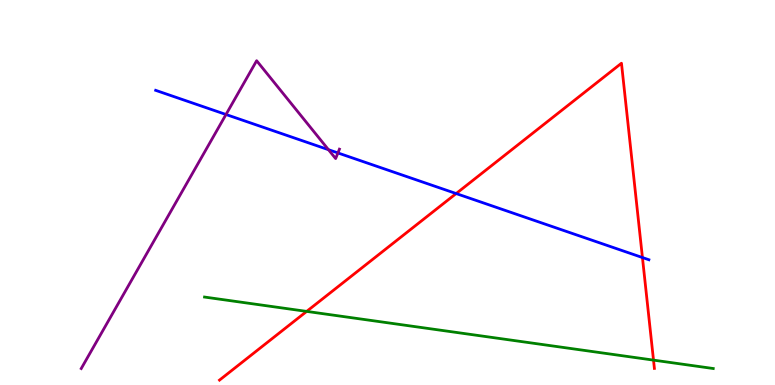[{'lines': ['blue', 'red'], 'intersections': [{'x': 5.89, 'y': 4.97}, {'x': 8.29, 'y': 3.31}]}, {'lines': ['green', 'red'], 'intersections': [{'x': 3.96, 'y': 1.91}, {'x': 8.43, 'y': 0.646}]}, {'lines': ['purple', 'red'], 'intersections': []}, {'lines': ['blue', 'green'], 'intersections': []}, {'lines': ['blue', 'purple'], 'intersections': [{'x': 2.92, 'y': 7.03}, {'x': 4.24, 'y': 6.11}, {'x': 4.36, 'y': 6.03}]}, {'lines': ['green', 'purple'], 'intersections': []}]